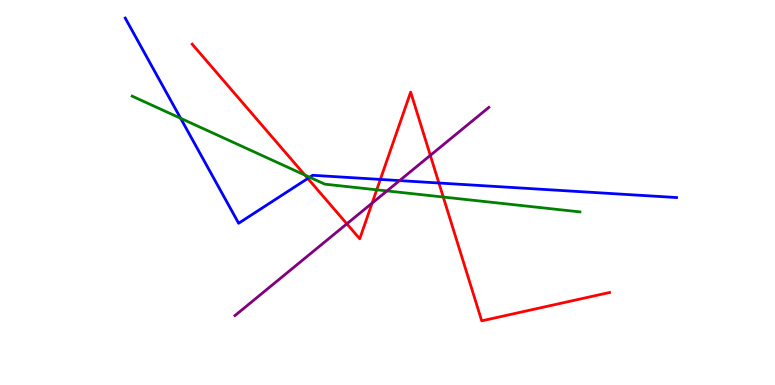[{'lines': ['blue', 'red'], 'intersections': [{'x': 3.97, 'y': 5.36}, {'x': 4.91, 'y': 5.34}, {'x': 5.66, 'y': 5.25}]}, {'lines': ['green', 'red'], 'intersections': [{'x': 3.93, 'y': 5.45}, {'x': 4.86, 'y': 5.07}, {'x': 5.72, 'y': 4.88}]}, {'lines': ['purple', 'red'], 'intersections': [{'x': 4.48, 'y': 4.19}, {'x': 4.8, 'y': 4.72}, {'x': 5.55, 'y': 5.96}]}, {'lines': ['blue', 'green'], 'intersections': [{'x': 2.33, 'y': 6.93}, {'x': 4.0, 'y': 5.4}]}, {'lines': ['blue', 'purple'], 'intersections': [{'x': 5.16, 'y': 5.31}]}, {'lines': ['green', 'purple'], 'intersections': [{'x': 4.99, 'y': 5.04}]}]